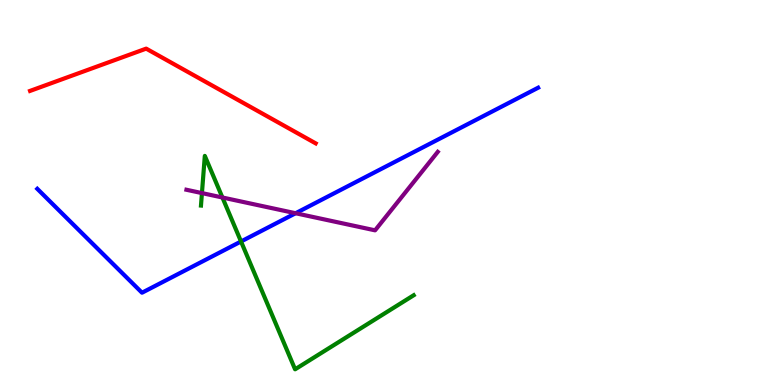[{'lines': ['blue', 'red'], 'intersections': []}, {'lines': ['green', 'red'], 'intersections': []}, {'lines': ['purple', 'red'], 'intersections': []}, {'lines': ['blue', 'green'], 'intersections': [{'x': 3.11, 'y': 3.73}]}, {'lines': ['blue', 'purple'], 'intersections': [{'x': 3.81, 'y': 4.46}]}, {'lines': ['green', 'purple'], 'intersections': [{'x': 2.61, 'y': 4.98}, {'x': 2.87, 'y': 4.87}]}]